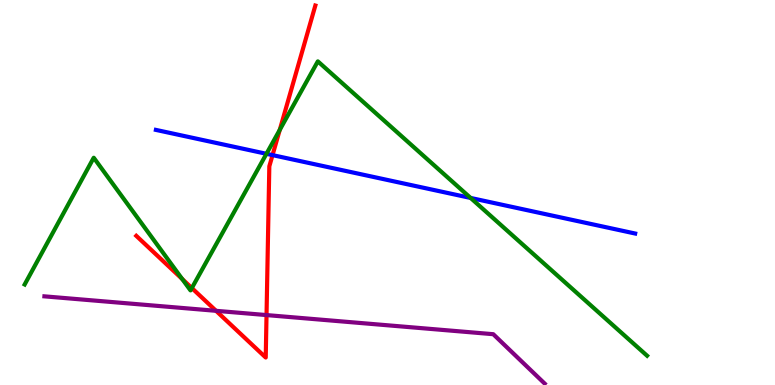[{'lines': ['blue', 'red'], 'intersections': [{'x': 3.52, 'y': 5.97}]}, {'lines': ['green', 'red'], 'intersections': [{'x': 2.35, 'y': 2.75}, {'x': 2.48, 'y': 2.52}, {'x': 3.61, 'y': 6.63}]}, {'lines': ['purple', 'red'], 'intersections': [{'x': 2.79, 'y': 1.93}, {'x': 3.44, 'y': 1.82}]}, {'lines': ['blue', 'green'], 'intersections': [{'x': 3.44, 'y': 6.01}, {'x': 6.07, 'y': 4.86}]}, {'lines': ['blue', 'purple'], 'intersections': []}, {'lines': ['green', 'purple'], 'intersections': []}]